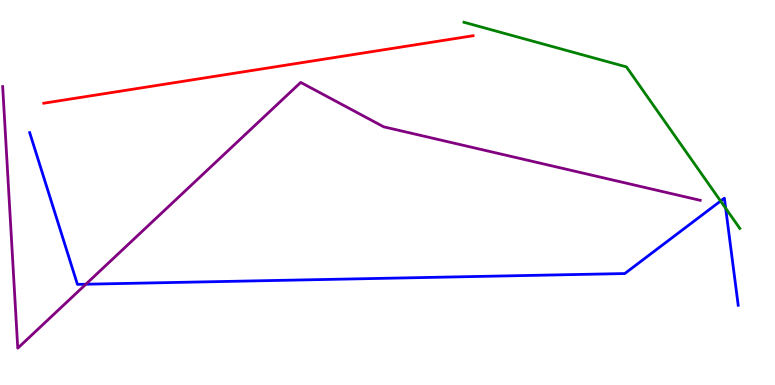[{'lines': ['blue', 'red'], 'intersections': []}, {'lines': ['green', 'red'], 'intersections': []}, {'lines': ['purple', 'red'], 'intersections': []}, {'lines': ['blue', 'green'], 'intersections': [{'x': 9.3, 'y': 4.78}, {'x': 9.36, 'y': 4.59}]}, {'lines': ['blue', 'purple'], 'intersections': [{'x': 1.11, 'y': 2.62}]}, {'lines': ['green', 'purple'], 'intersections': []}]